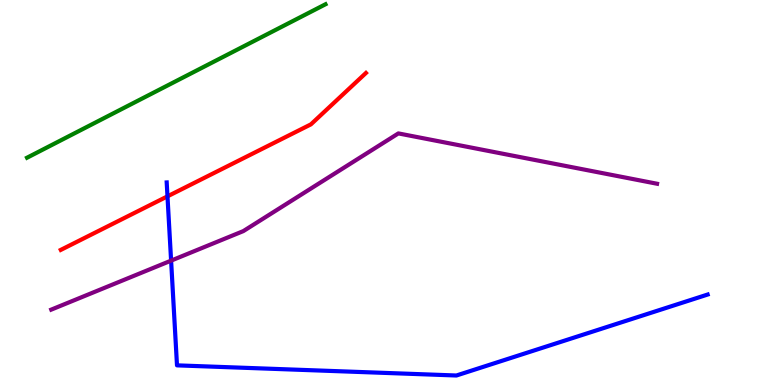[{'lines': ['blue', 'red'], 'intersections': [{'x': 2.16, 'y': 4.9}]}, {'lines': ['green', 'red'], 'intersections': []}, {'lines': ['purple', 'red'], 'intersections': []}, {'lines': ['blue', 'green'], 'intersections': []}, {'lines': ['blue', 'purple'], 'intersections': [{'x': 2.21, 'y': 3.23}]}, {'lines': ['green', 'purple'], 'intersections': []}]